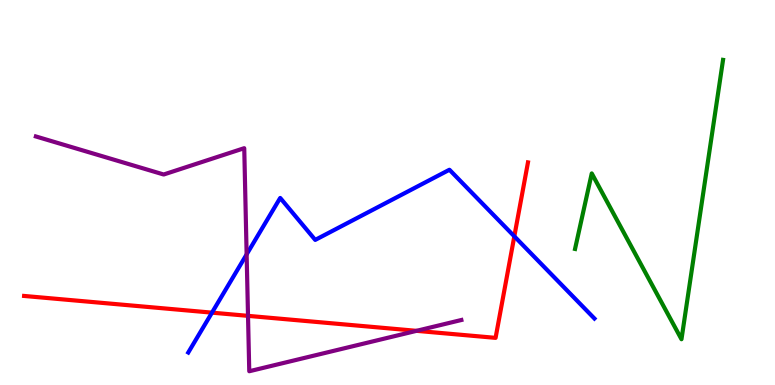[{'lines': ['blue', 'red'], 'intersections': [{'x': 2.74, 'y': 1.88}, {'x': 6.64, 'y': 3.86}]}, {'lines': ['green', 'red'], 'intersections': []}, {'lines': ['purple', 'red'], 'intersections': [{'x': 3.2, 'y': 1.8}, {'x': 5.37, 'y': 1.41}]}, {'lines': ['blue', 'green'], 'intersections': []}, {'lines': ['blue', 'purple'], 'intersections': [{'x': 3.18, 'y': 3.39}]}, {'lines': ['green', 'purple'], 'intersections': []}]